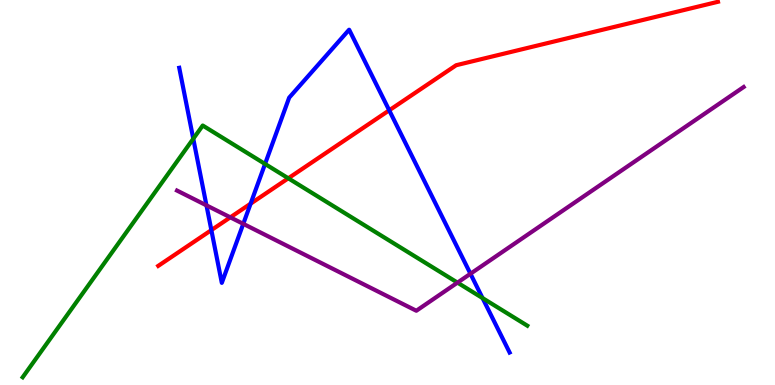[{'lines': ['blue', 'red'], 'intersections': [{'x': 2.73, 'y': 4.02}, {'x': 3.23, 'y': 4.71}, {'x': 5.02, 'y': 7.13}]}, {'lines': ['green', 'red'], 'intersections': [{'x': 3.72, 'y': 5.37}]}, {'lines': ['purple', 'red'], 'intersections': [{'x': 2.97, 'y': 4.35}]}, {'lines': ['blue', 'green'], 'intersections': [{'x': 2.49, 'y': 6.4}, {'x': 3.42, 'y': 5.74}, {'x': 6.23, 'y': 2.26}]}, {'lines': ['blue', 'purple'], 'intersections': [{'x': 2.66, 'y': 4.67}, {'x': 3.14, 'y': 4.19}, {'x': 6.07, 'y': 2.89}]}, {'lines': ['green', 'purple'], 'intersections': [{'x': 5.9, 'y': 2.66}]}]